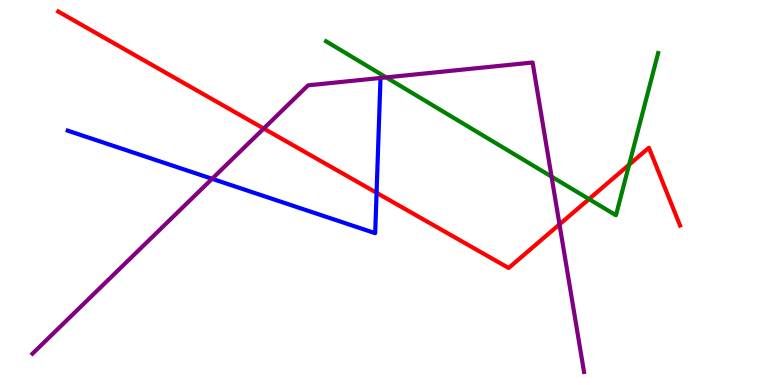[{'lines': ['blue', 'red'], 'intersections': [{'x': 4.86, 'y': 4.99}]}, {'lines': ['green', 'red'], 'intersections': [{'x': 7.6, 'y': 4.83}, {'x': 8.12, 'y': 5.72}]}, {'lines': ['purple', 'red'], 'intersections': [{'x': 3.4, 'y': 6.66}, {'x': 7.22, 'y': 4.17}]}, {'lines': ['blue', 'green'], 'intersections': []}, {'lines': ['blue', 'purple'], 'intersections': [{'x': 2.74, 'y': 5.36}]}, {'lines': ['green', 'purple'], 'intersections': [{'x': 4.98, 'y': 7.99}, {'x': 7.12, 'y': 5.41}]}]